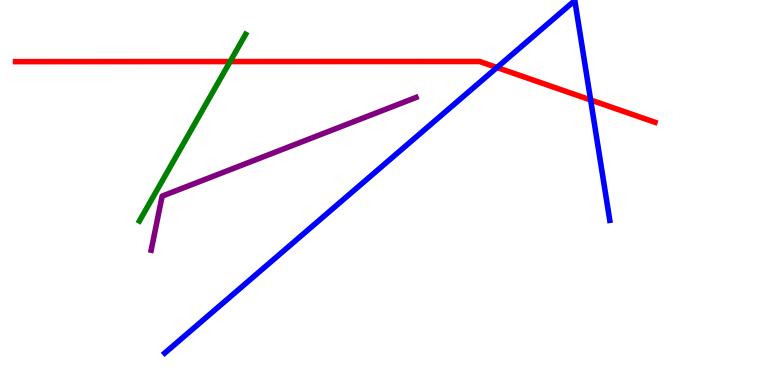[{'lines': ['blue', 'red'], 'intersections': [{'x': 6.41, 'y': 8.25}, {'x': 7.62, 'y': 7.4}]}, {'lines': ['green', 'red'], 'intersections': [{'x': 2.97, 'y': 8.4}]}, {'lines': ['purple', 'red'], 'intersections': []}, {'lines': ['blue', 'green'], 'intersections': []}, {'lines': ['blue', 'purple'], 'intersections': []}, {'lines': ['green', 'purple'], 'intersections': []}]